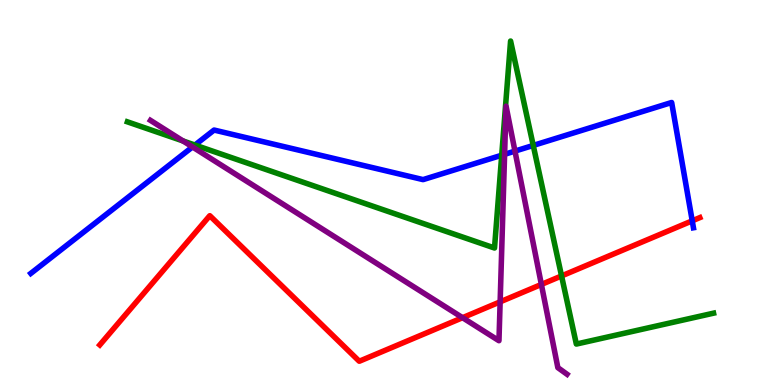[{'lines': ['blue', 'red'], 'intersections': [{'x': 8.93, 'y': 4.26}]}, {'lines': ['green', 'red'], 'intersections': [{'x': 7.25, 'y': 2.83}]}, {'lines': ['purple', 'red'], 'intersections': [{'x': 5.97, 'y': 1.75}, {'x': 6.45, 'y': 2.16}, {'x': 6.99, 'y': 2.61}]}, {'lines': ['blue', 'green'], 'intersections': [{'x': 2.52, 'y': 6.23}, {'x': 6.47, 'y': 5.97}, {'x': 6.88, 'y': 6.22}]}, {'lines': ['blue', 'purple'], 'intersections': [{'x': 2.48, 'y': 6.18}, {'x': 6.51, 'y': 5.99}, {'x': 6.64, 'y': 6.08}]}, {'lines': ['green', 'purple'], 'intersections': [{'x': 2.36, 'y': 6.34}]}]